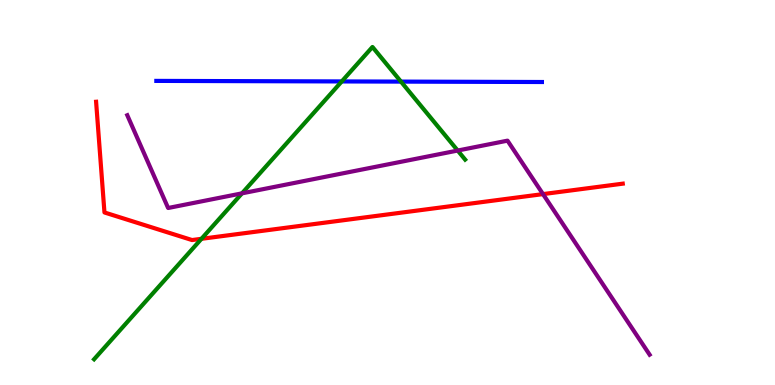[{'lines': ['blue', 'red'], 'intersections': []}, {'lines': ['green', 'red'], 'intersections': [{'x': 2.6, 'y': 3.8}]}, {'lines': ['purple', 'red'], 'intersections': [{'x': 7.01, 'y': 4.96}]}, {'lines': ['blue', 'green'], 'intersections': [{'x': 4.41, 'y': 7.88}, {'x': 5.17, 'y': 7.88}]}, {'lines': ['blue', 'purple'], 'intersections': []}, {'lines': ['green', 'purple'], 'intersections': [{'x': 3.12, 'y': 4.98}, {'x': 5.91, 'y': 6.09}]}]